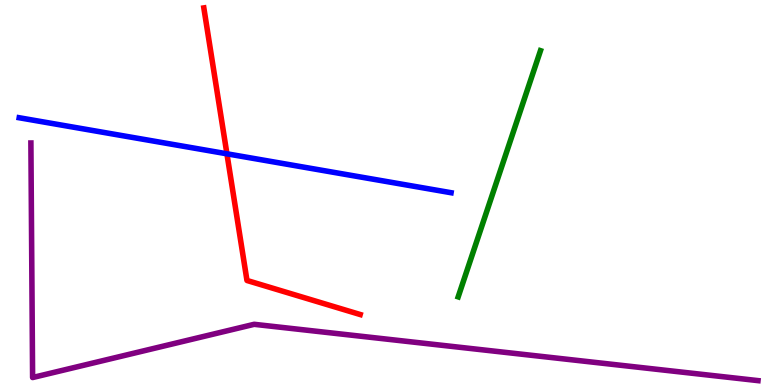[{'lines': ['blue', 'red'], 'intersections': [{'x': 2.93, 'y': 6.01}]}, {'lines': ['green', 'red'], 'intersections': []}, {'lines': ['purple', 'red'], 'intersections': []}, {'lines': ['blue', 'green'], 'intersections': []}, {'lines': ['blue', 'purple'], 'intersections': []}, {'lines': ['green', 'purple'], 'intersections': []}]